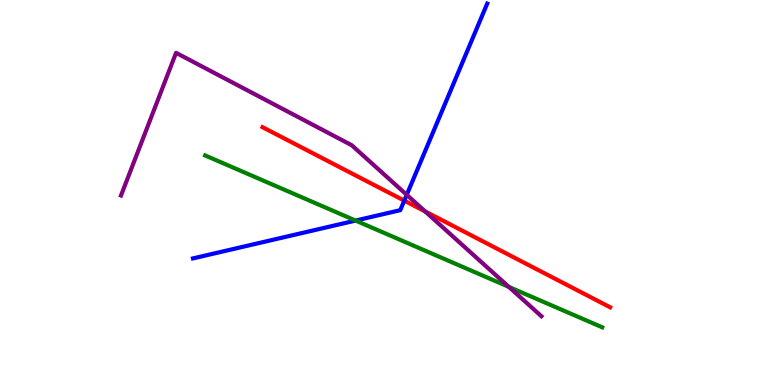[{'lines': ['blue', 'red'], 'intersections': [{'x': 5.22, 'y': 4.79}]}, {'lines': ['green', 'red'], 'intersections': []}, {'lines': ['purple', 'red'], 'intersections': [{'x': 5.49, 'y': 4.51}]}, {'lines': ['blue', 'green'], 'intersections': [{'x': 4.59, 'y': 4.27}]}, {'lines': ['blue', 'purple'], 'intersections': [{'x': 5.25, 'y': 4.94}]}, {'lines': ['green', 'purple'], 'intersections': [{'x': 6.57, 'y': 2.55}]}]